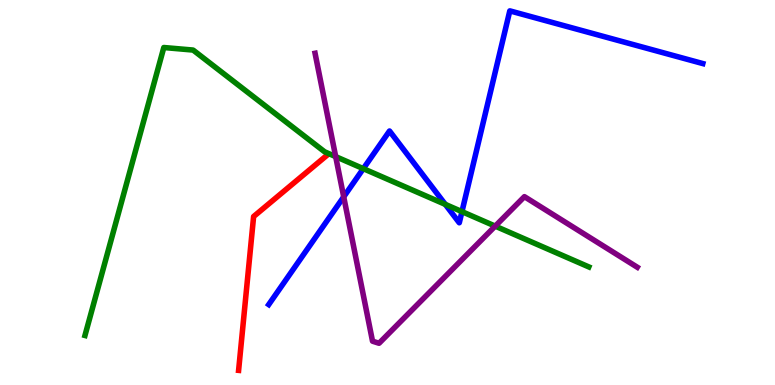[{'lines': ['blue', 'red'], 'intersections': []}, {'lines': ['green', 'red'], 'intersections': []}, {'lines': ['purple', 'red'], 'intersections': []}, {'lines': ['blue', 'green'], 'intersections': [{'x': 4.69, 'y': 5.62}, {'x': 5.75, 'y': 4.69}, {'x': 5.96, 'y': 4.5}]}, {'lines': ['blue', 'purple'], 'intersections': [{'x': 4.43, 'y': 4.89}]}, {'lines': ['green', 'purple'], 'intersections': [{'x': 4.33, 'y': 5.93}, {'x': 6.39, 'y': 4.13}]}]